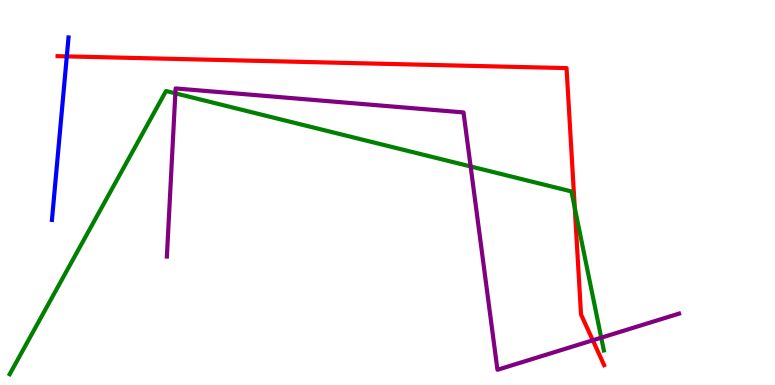[{'lines': ['blue', 'red'], 'intersections': [{'x': 0.862, 'y': 8.54}]}, {'lines': ['green', 'red'], 'intersections': [{'x': 7.42, 'y': 4.6}]}, {'lines': ['purple', 'red'], 'intersections': [{'x': 7.65, 'y': 1.16}]}, {'lines': ['blue', 'green'], 'intersections': []}, {'lines': ['blue', 'purple'], 'intersections': []}, {'lines': ['green', 'purple'], 'intersections': [{'x': 2.26, 'y': 7.58}, {'x': 6.07, 'y': 5.68}, {'x': 7.76, 'y': 1.23}]}]